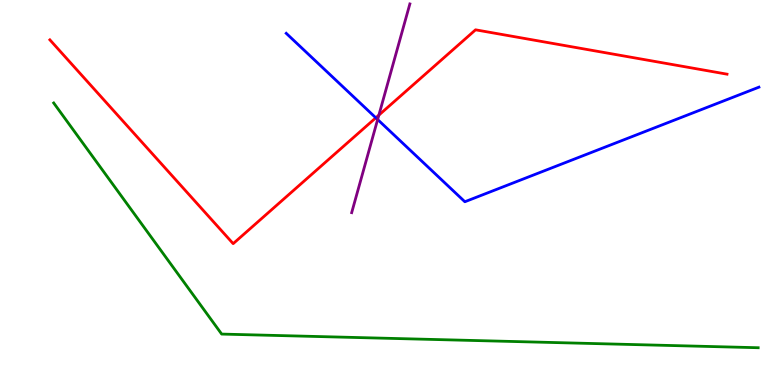[{'lines': ['blue', 'red'], 'intersections': [{'x': 4.85, 'y': 6.94}]}, {'lines': ['green', 'red'], 'intersections': []}, {'lines': ['purple', 'red'], 'intersections': [{'x': 4.89, 'y': 7.01}]}, {'lines': ['blue', 'green'], 'intersections': []}, {'lines': ['blue', 'purple'], 'intersections': [{'x': 4.87, 'y': 6.9}]}, {'lines': ['green', 'purple'], 'intersections': []}]